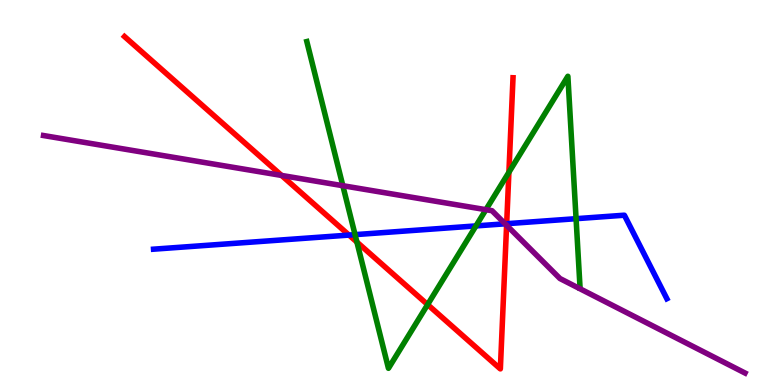[{'lines': ['blue', 'red'], 'intersections': [{'x': 4.5, 'y': 3.89}, {'x': 6.54, 'y': 4.19}]}, {'lines': ['green', 'red'], 'intersections': [{'x': 4.61, 'y': 3.71}, {'x': 5.52, 'y': 2.09}, {'x': 6.57, 'y': 5.53}]}, {'lines': ['purple', 'red'], 'intersections': [{'x': 3.63, 'y': 5.44}, {'x': 6.54, 'y': 4.15}]}, {'lines': ['blue', 'green'], 'intersections': [{'x': 4.58, 'y': 3.91}, {'x': 6.14, 'y': 4.13}, {'x': 7.43, 'y': 4.32}]}, {'lines': ['blue', 'purple'], 'intersections': [{'x': 6.52, 'y': 4.19}]}, {'lines': ['green', 'purple'], 'intersections': [{'x': 4.42, 'y': 5.18}, {'x': 6.27, 'y': 4.55}]}]